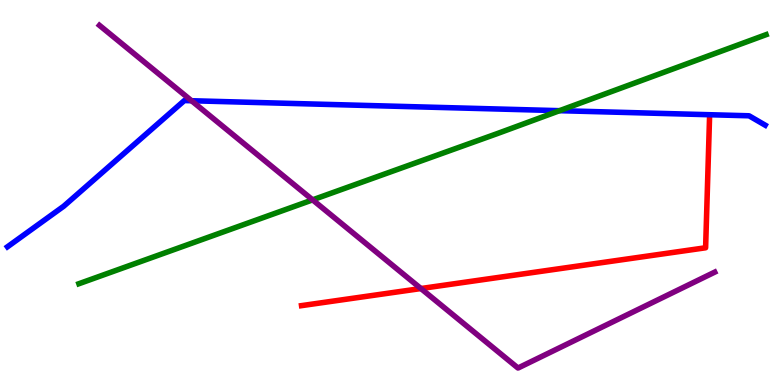[{'lines': ['blue', 'red'], 'intersections': []}, {'lines': ['green', 'red'], 'intersections': []}, {'lines': ['purple', 'red'], 'intersections': [{'x': 5.43, 'y': 2.51}]}, {'lines': ['blue', 'green'], 'intersections': [{'x': 7.22, 'y': 7.13}]}, {'lines': ['blue', 'purple'], 'intersections': [{'x': 2.47, 'y': 7.38}]}, {'lines': ['green', 'purple'], 'intersections': [{'x': 4.03, 'y': 4.81}]}]